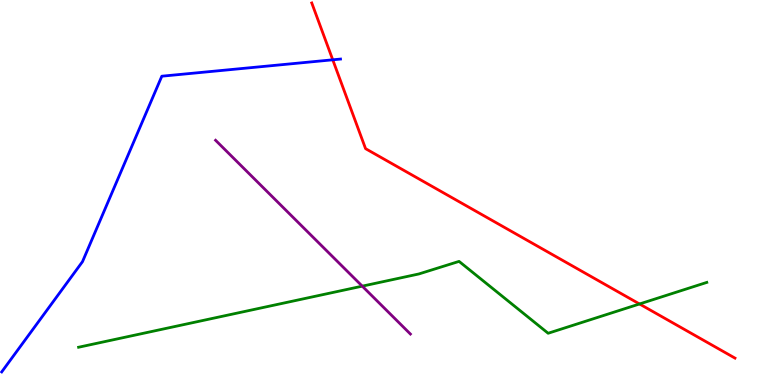[{'lines': ['blue', 'red'], 'intersections': [{'x': 4.29, 'y': 8.45}]}, {'lines': ['green', 'red'], 'intersections': [{'x': 8.25, 'y': 2.1}]}, {'lines': ['purple', 'red'], 'intersections': []}, {'lines': ['blue', 'green'], 'intersections': []}, {'lines': ['blue', 'purple'], 'intersections': []}, {'lines': ['green', 'purple'], 'intersections': [{'x': 4.67, 'y': 2.57}]}]